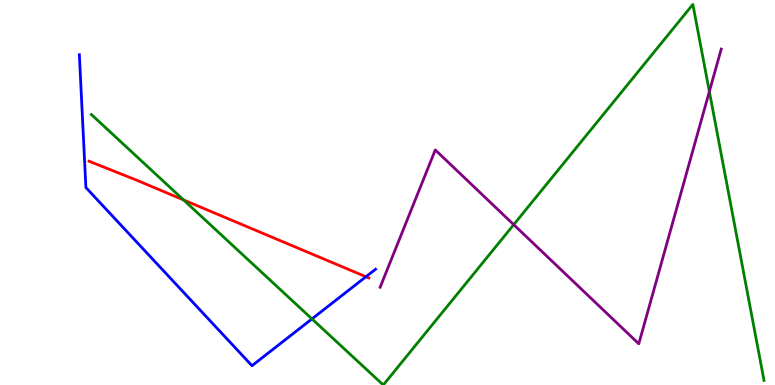[{'lines': ['blue', 'red'], 'intersections': [{'x': 4.72, 'y': 2.81}]}, {'lines': ['green', 'red'], 'intersections': [{'x': 2.37, 'y': 4.81}]}, {'lines': ['purple', 'red'], 'intersections': []}, {'lines': ['blue', 'green'], 'intersections': [{'x': 4.03, 'y': 1.72}]}, {'lines': ['blue', 'purple'], 'intersections': []}, {'lines': ['green', 'purple'], 'intersections': [{'x': 6.63, 'y': 4.16}, {'x': 9.15, 'y': 7.62}]}]